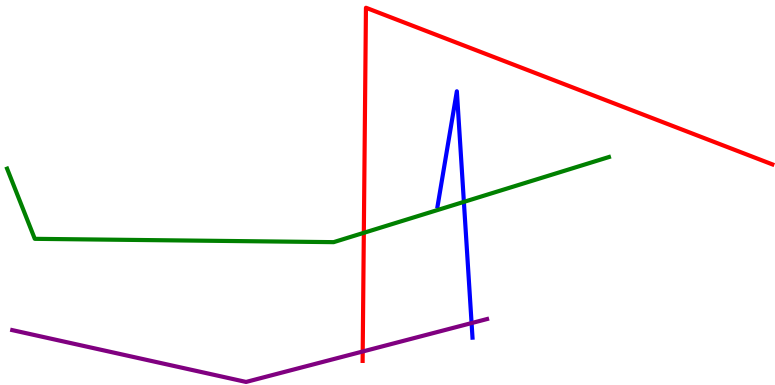[{'lines': ['blue', 'red'], 'intersections': []}, {'lines': ['green', 'red'], 'intersections': [{'x': 4.69, 'y': 3.95}]}, {'lines': ['purple', 'red'], 'intersections': [{'x': 4.68, 'y': 0.87}]}, {'lines': ['blue', 'green'], 'intersections': [{'x': 5.99, 'y': 4.76}]}, {'lines': ['blue', 'purple'], 'intersections': [{'x': 6.08, 'y': 1.61}]}, {'lines': ['green', 'purple'], 'intersections': []}]